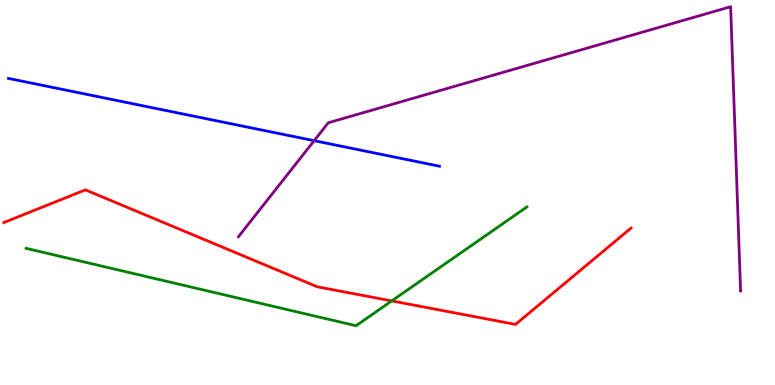[{'lines': ['blue', 'red'], 'intersections': []}, {'lines': ['green', 'red'], 'intersections': [{'x': 5.05, 'y': 2.18}]}, {'lines': ['purple', 'red'], 'intersections': []}, {'lines': ['blue', 'green'], 'intersections': []}, {'lines': ['blue', 'purple'], 'intersections': [{'x': 4.05, 'y': 6.35}]}, {'lines': ['green', 'purple'], 'intersections': []}]